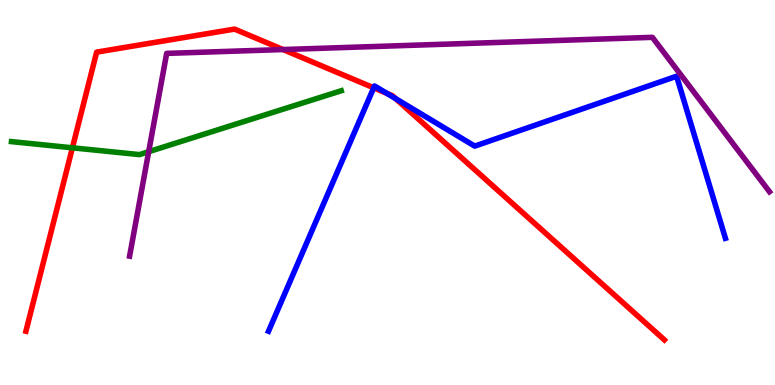[{'lines': ['blue', 'red'], 'intersections': [{'x': 4.82, 'y': 7.72}, {'x': 4.99, 'y': 7.57}, {'x': 5.11, 'y': 7.44}]}, {'lines': ['green', 'red'], 'intersections': [{'x': 0.934, 'y': 6.16}]}, {'lines': ['purple', 'red'], 'intersections': [{'x': 3.65, 'y': 8.71}]}, {'lines': ['blue', 'green'], 'intersections': []}, {'lines': ['blue', 'purple'], 'intersections': []}, {'lines': ['green', 'purple'], 'intersections': [{'x': 1.92, 'y': 6.06}]}]